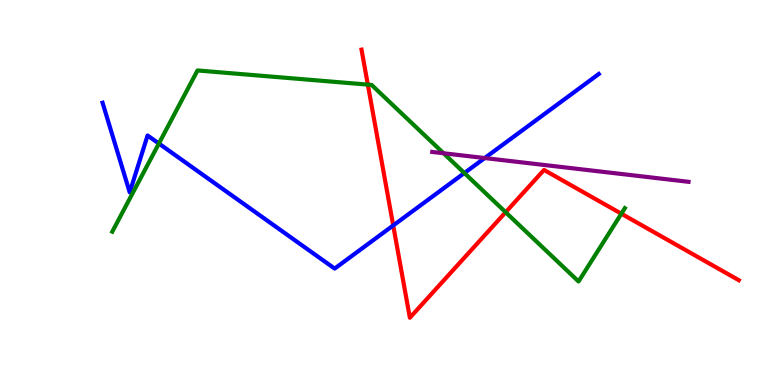[{'lines': ['blue', 'red'], 'intersections': [{'x': 5.07, 'y': 4.14}]}, {'lines': ['green', 'red'], 'intersections': [{'x': 4.75, 'y': 7.8}, {'x': 6.52, 'y': 4.49}, {'x': 8.02, 'y': 4.45}]}, {'lines': ['purple', 'red'], 'intersections': []}, {'lines': ['blue', 'green'], 'intersections': [{'x': 2.05, 'y': 6.27}, {'x': 5.99, 'y': 5.51}]}, {'lines': ['blue', 'purple'], 'intersections': [{'x': 6.25, 'y': 5.89}]}, {'lines': ['green', 'purple'], 'intersections': [{'x': 5.72, 'y': 6.02}]}]